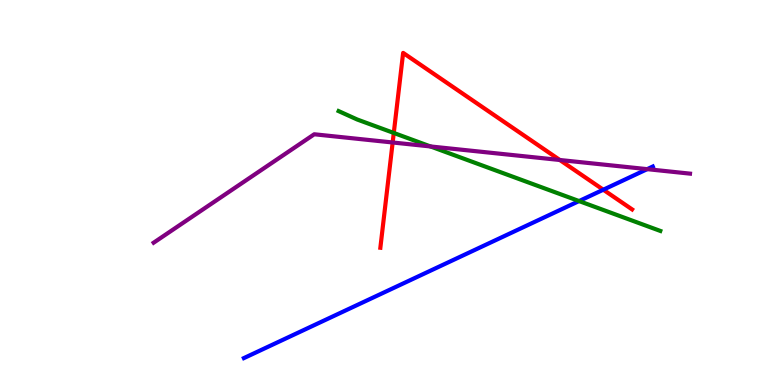[{'lines': ['blue', 'red'], 'intersections': [{'x': 7.78, 'y': 5.07}]}, {'lines': ['green', 'red'], 'intersections': [{'x': 5.08, 'y': 6.55}]}, {'lines': ['purple', 'red'], 'intersections': [{'x': 5.07, 'y': 6.3}, {'x': 7.22, 'y': 5.84}]}, {'lines': ['blue', 'green'], 'intersections': [{'x': 7.47, 'y': 4.78}]}, {'lines': ['blue', 'purple'], 'intersections': [{'x': 8.35, 'y': 5.61}]}, {'lines': ['green', 'purple'], 'intersections': [{'x': 5.55, 'y': 6.2}]}]